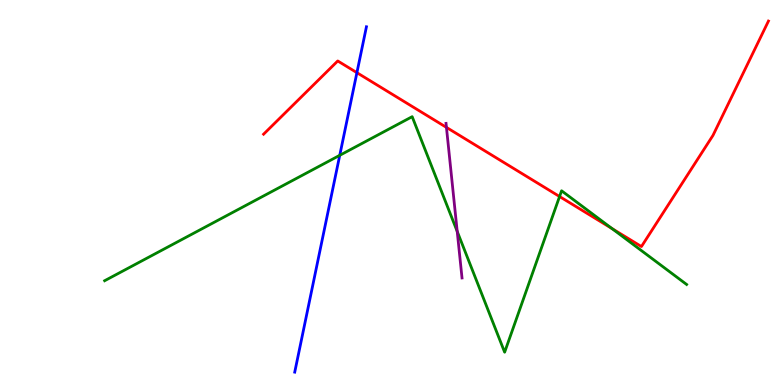[{'lines': ['blue', 'red'], 'intersections': [{'x': 4.61, 'y': 8.11}]}, {'lines': ['green', 'red'], 'intersections': [{'x': 7.22, 'y': 4.9}, {'x': 7.9, 'y': 4.06}]}, {'lines': ['purple', 'red'], 'intersections': [{'x': 5.76, 'y': 6.69}]}, {'lines': ['blue', 'green'], 'intersections': [{'x': 4.38, 'y': 5.97}]}, {'lines': ['blue', 'purple'], 'intersections': []}, {'lines': ['green', 'purple'], 'intersections': [{'x': 5.9, 'y': 3.99}]}]